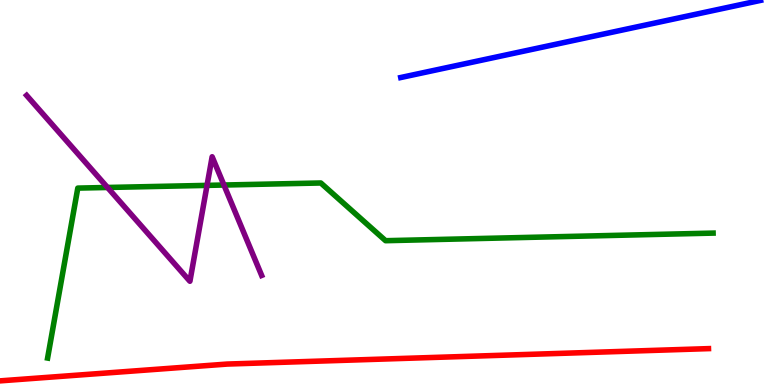[{'lines': ['blue', 'red'], 'intersections': []}, {'lines': ['green', 'red'], 'intersections': []}, {'lines': ['purple', 'red'], 'intersections': []}, {'lines': ['blue', 'green'], 'intersections': []}, {'lines': ['blue', 'purple'], 'intersections': []}, {'lines': ['green', 'purple'], 'intersections': [{'x': 1.39, 'y': 5.13}, {'x': 2.67, 'y': 5.18}, {'x': 2.89, 'y': 5.19}]}]